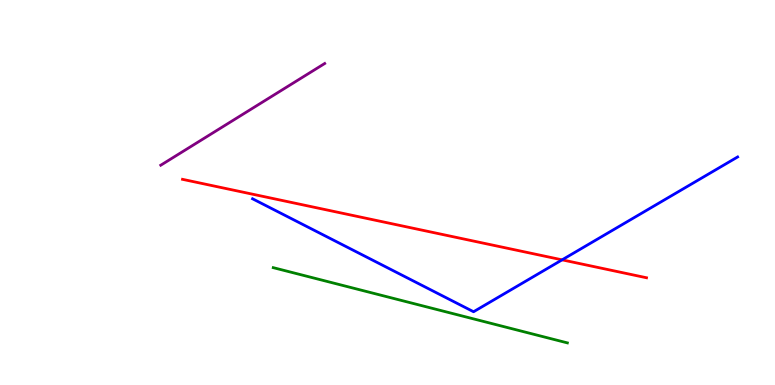[{'lines': ['blue', 'red'], 'intersections': [{'x': 7.25, 'y': 3.25}]}, {'lines': ['green', 'red'], 'intersections': []}, {'lines': ['purple', 'red'], 'intersections': []}, {'lines': ['blue', 'green'], 'intersections': []}, {'lines': ['blue', 'purple'], 'intersections': []}, {'lines': ['green', 'purple'], 'intersections': []}]